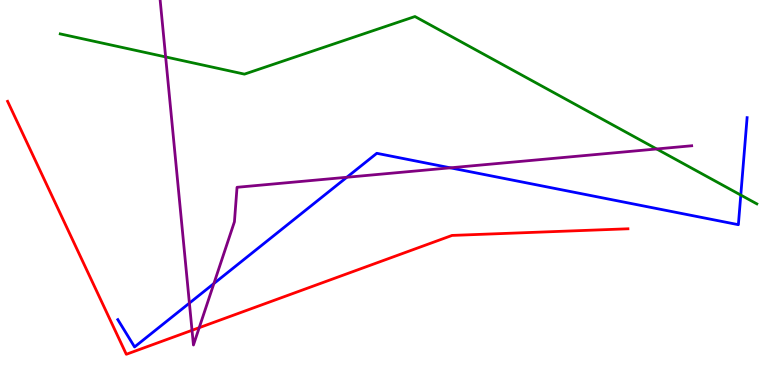[{'lines': ['blue', 'red'], 'intersections': []}, {'lines': ['green', 'red'], 'intersections': []}, {'lines': ['purple', 'red'], 'intersections': [{'x': 2.48, 'y': 1.42}, {'x': 2.57, 'y': 1.49}]}, {'lines': ['blue', 'green'], 'intersections': [{'x': 9.56, 'y': 4.93}]}, {'lines': ['blue', 'purple'], 'intersections': [{'x': 2.44, 'y': 2.13}, {'x': 2.76, 'y': 2.64}, {'x': 4.48, 'y': 5.4}, {'x': 5.81, 'y': 5.64}]}, {'lines': ['green', 'purple'], 'intersections': [{'x': 2.14, 'y': 8.52}, {'x': 8.47, 'y': 6.13}]}]